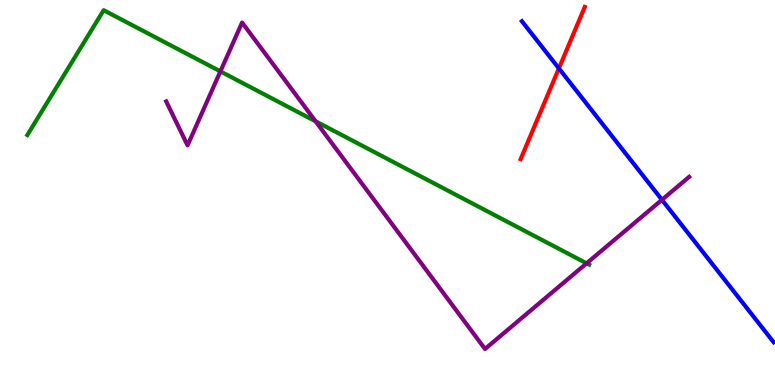[{'lines': ['blue', 'red'], 'intersections': [{'x': 7.21, 'y': 8.22}]}, {'lines': ['green', 'red'], 'intersections': []}, {'lines': ['purple', 'red'], 'intersections': []}, {'lines': ['blue', 'green'], 'intersections': []}, {'lines': ['blue', 'purple'], 'intersections': [{'x': 8.54, 'y': 4.81}]}, {'lines': ['green', 'purple'], 'intersections': [{'x': 2.84, 'y': 8.15}, {'x': 4.07, 'y': 6.85}, {'x': 7.57, 'y': 3.16}]}]